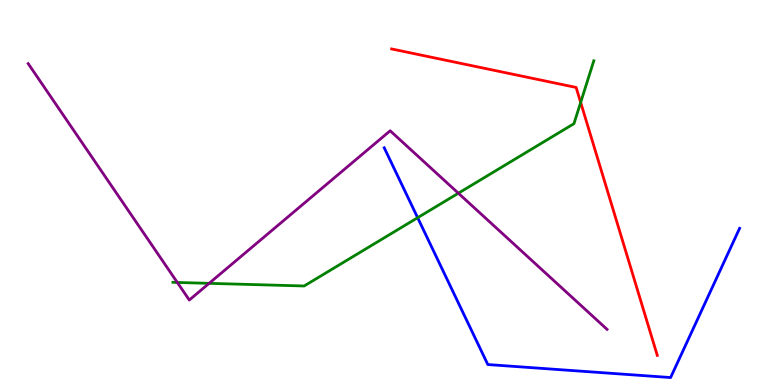[{'lines': ['blue', 'red'], 'intersections': []}, {'lines': ['green', 'red'], 'intersections': [{'x': 7.49, 'y': 7.34}]}, {'lines': ['purple', 'red'], 'intersections': []}, {'lines': ['blue', 'green'], 'intersections': [{'x': 5.39, 'y': 4.35}]}, {'lines': ['blue', 'purple'], 'intersections': []}, {'lines': ['green', 'purple'], 'intersections': [{'x': 2.29, 'y': 2.66}, {'x': 2.7, 'y': 2.64}, {'x': 5.91, 'y': 4.98}]}]